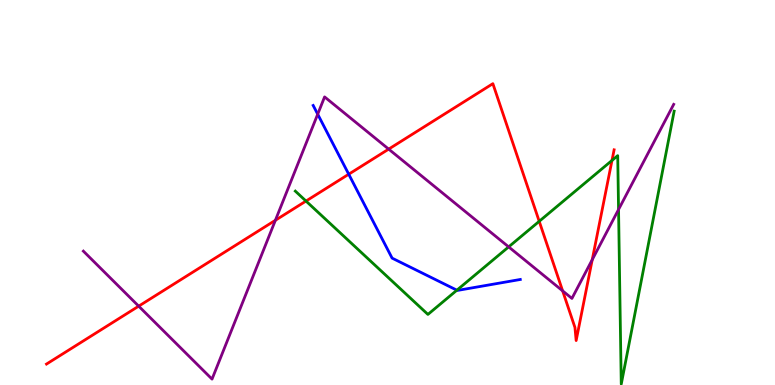[{'lines': ['blue', 'red'], 'intersections': [{'x': 4.5, 'y': 5.47}]}, {'lines': ['green', 'red'], 'intersections': [{'x': 3.95, 'y': 4.78}, {'x': 6.96, 'y': 4.25}, {'x': 7.9, 'y': 5.83}]}, {'lines': ['purple', 'red'], 'intersections': [{'x': 1.79, 'y': 2.05}, {'x': 3.55, 'y': 4.28}, {'x': 5.02, 'y': 6.13}, {'x': 7.26, 'y': 2.45}, {'x': 7.64, 'y': 3.25}]}, {'lines': ['blue', 'green'], 'intersections': [{'x': 5.9, 'y': 2.46}]}, {'lines': ['blue', 'purple'], 'intersections': [{'x': 4.1, 'y': 7.03}]}, {'lines': ['green', 'purple'], 'intersections': [{'x': 6.56, 'y': 3.59}, {'x': 7.98, 'y': 4.56}]}]